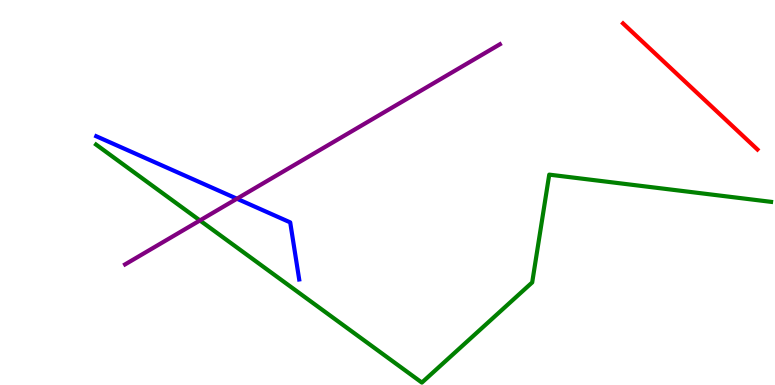[{'lines': ['blue', 'red'], 'intersections': []}, {'lines': ['green', 'red'], 'intersections': []}, {'lines': ['purple', 'red'], 'intersections': []}, {'lines': ['blue', 'green'], 'intersections': []}, {'lines': ['blue', 'purple'], 'intersections': [{'x': 3.06, 'y': 4.84}]}, {'lines': ['green', 'purple'], 'intersections': [{'x': 2.58, 'y': 4.27}]}]